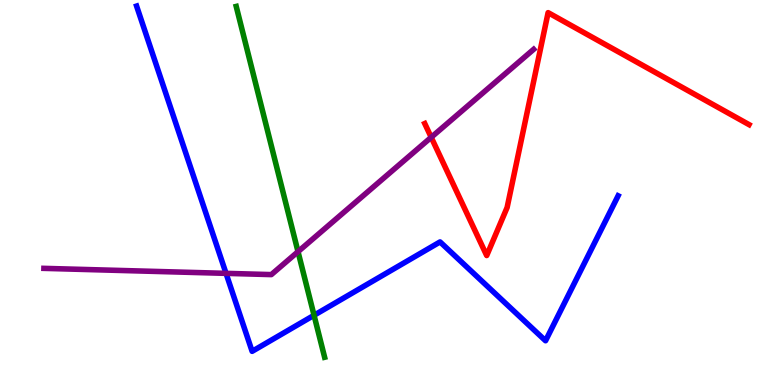[{'lines': ['blue', 'red'], 'intersections': []}, {'lines': ['green', 'red'], 'intersections': []}, {'lines': ['purple', 'red'], 'intersections': [{'x': 5.56, 'y': 6.43}]}, {'lines': ['blue', 'green'], 'intersections': [{'x': 4.05, 'y': 1.81}]}, {'lines': ['blue', 'purple'], 'intersections': [{'x': 2.92, 'y': 2.9}]}, {'lines': ['green', 'purple'], 'intersections': [{'x': 3.85, 'y': 3.46}]}]